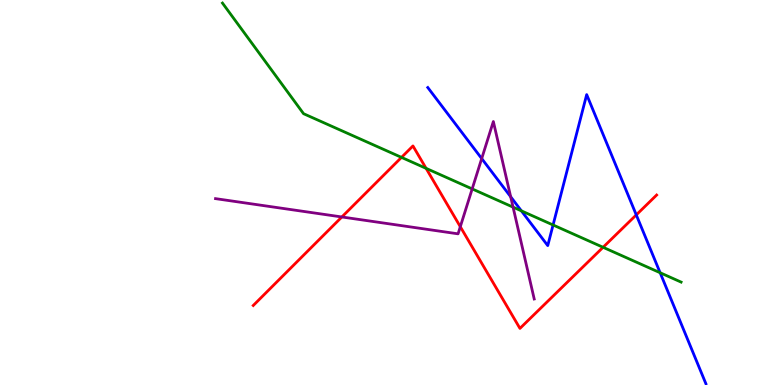[{'lines': ['blue', 'red'], 'intersections': [{'x': 8.21, 'y': 4.42}]}, {'lines': ['green', 'red'], 'intersections': [{'x': 5.18, 'y': 5.91}, {'x': 5.5, 'y': 5.63}, {'x': 7.78, 'y': 3.58}]}, {'lines': ['purple', 'red'], 'intersections': [{'x': 4.41, 'y': 4.36}, {'x': 5.94, 'y': 4.11}]}, {'lines': ['blue', 'green'], 'intersections': [{'x': 6.73, 'y': 4.52}, {'x': 7.14, 'y': 4.16}, {'x': 8.52, 'y': 2.92}]}, {'lines': ['blue', 'purple'], 'intersections': [{'x': 6.22, 'y': 5.88}, {'x': 6.59, 'y': 4.89}]}, {'lines': ['green', 'purple'], 'intersections': [{'x': 6.09, 'y': 5.09}, {'x': 6.62, 'y': 4.62}]}]